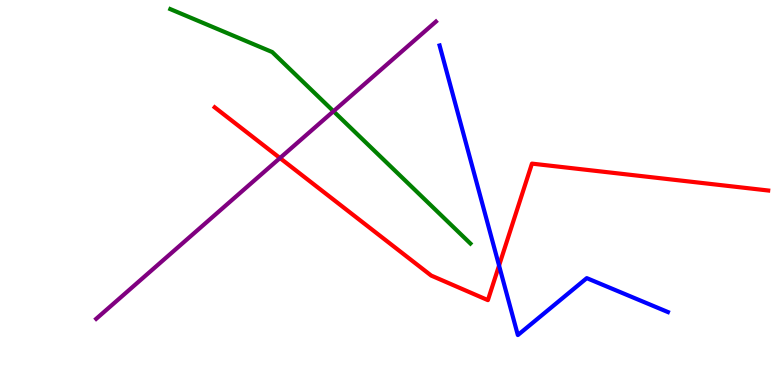[{'lines': ['blue', 'red'], 'intersections': [{'x': 6.44, 'y': 3.1}]}, {'lines': ['green', 'red'], 'intersections': []}, {'lines': ['purple', 'red'], 'intersections': [{'x': 3.61, 'y': 5.89}]}, {'lines': ['blue', 'green'], 'intersections': []}, {'lines': ['blue', 'purple'], 'intersections': []}, {'lines': ['green', 'purple'], 'intersections': [{'x': 4.3, 'y': 7.11}]}]